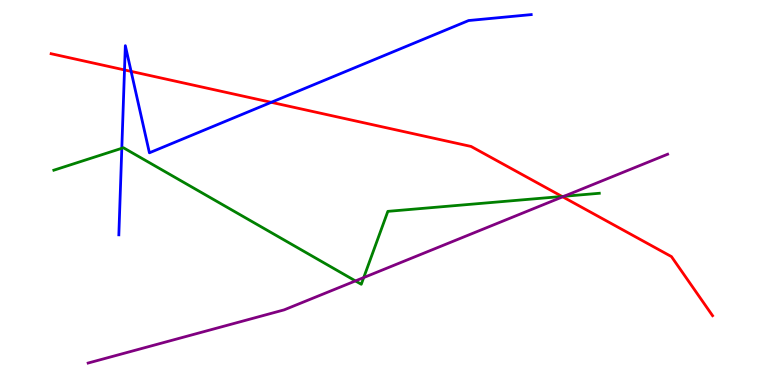[{'lines': ['blue', 'red'], 'intersections': [{'x': 1.61, 'y': 8.18}, {'x': 1.69, 'y': 8.15}, {'x': 3.5, 'y': 7.34}]}, {'lines': ['green', 'red'], 'intersections': [{'x': 7.25, 'y': 4.9}]}, {'lines': ['purple', 'red'], 'intersections': [{'x': 7.26, 'y': 4.89}]}, {'lines': ['blue', 'green'], 'intersections': [{'x': 1.57, 'y': 6.15}]}, {'lines': ['blue', 'purple'], 'intersections': []}, {'lines': ['green', 'purple'], 'intersections': [{'x': 4.59, 'y': 2.7}, {'x': 4.69, 'y': 2.79}, {'x': 7.28, 'y': 4.9}]}]